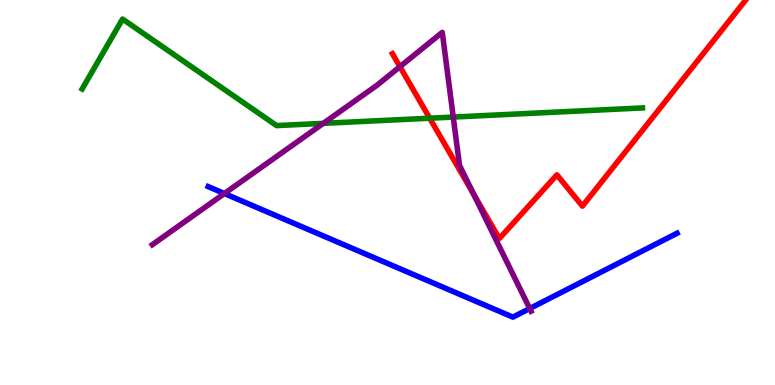[{'lines': ['blue', 'red'], 'intersections': []}, {'lines': ['green', 'red'], 'intersections': [{'x': 5.54, 'y': 6.93}]}, {'lines': ['purple', 'red'], 'intersections': [{'x': 5.16, 'y': 8.27}, {'x': 6.11, 'y': 4.95}]}, {'lines': ['blue', 'green'], 'intersections': []}, {'lines': ['blue', 'purple'], 'intersections': [{'x': 2.9, 'y': 4.97}, {'x': 6.84, 'y': 1.99}]}, {'lines': ['green', 'purple'], 'intersections': [{'x': 4.17, 'y': 6.8}, {'x': 5.85, 'y': 6.96}]}]